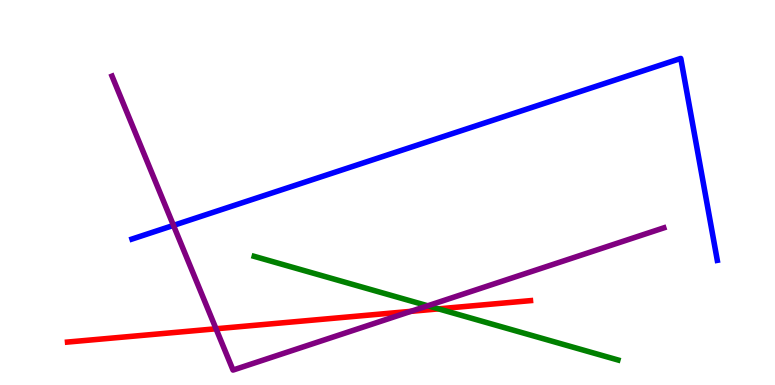[{'lines': ['blue', 'red'], 'intersections': []}, {'lines': ['green', 'red'], 'intersections': [{'x': 5.66, 'y': 1.98}]}, {'lines': ['purple', 'red'], 'intersections': [{'x': 2.79, 'y': 1.46}, {'x': 5.3, 'y': 1.91}]}, {'lines': ['blue', 'green'], 'intersections': []}, {'lines': ['blue', 'purple'], 'intersections': [{'x': 2.24, 'y': 4.15}]}, {'lines': ['green', 'purple'], 'intersections': [{'x': 5.52, 'y': 2.06}]}]